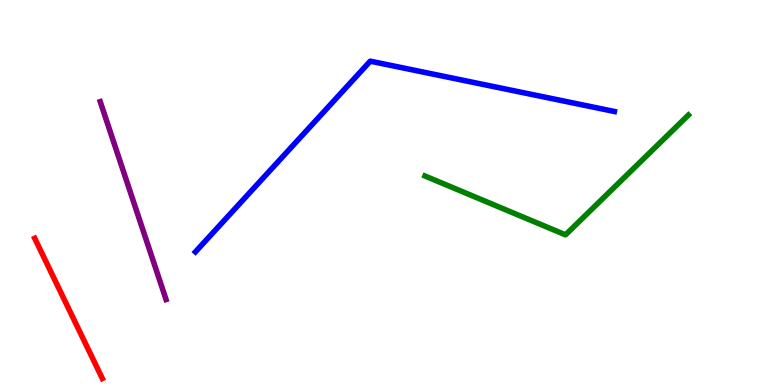[{'lines': ['blue', 'red'], 'intersections': []}, {'lines': ['green', 'red'], 'intersections': []}, {'lines': ['purple', 'red'], 'intersections': []}, {'lines': ['blue', 'green'], 'intersections': []}, {'lines': ['blue', 'purple'], 'intersections': []}, {'lines': ['green', 'purple'], 'intersections': []}]